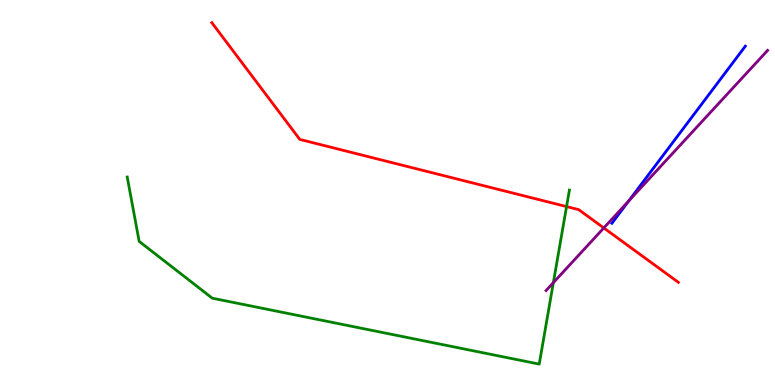[{'lines': ['blue', 'red'], 'intersections': []}, {'lines': ['green', 'red'], 'intersections': [{'x': 7.31, 'y': 4.63}]}, {'lines': ['purple', 'red'], 'intersections': [{'x': 7.79, 'y': 4.08}]}, {'lines': ['blue', 'green'], 'intersections': []}, {'lines': ['blue', 'purple'], 'intersections': [{'x': 8.11, 'y': 4.78}]}, {'lines': ['green', 'purple'], 'intersections': [{'x': 7.14, 'y': 2.66}]}]